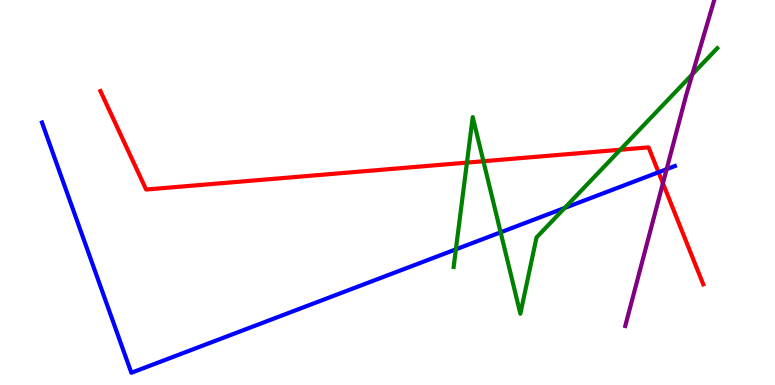[{'lines': ['blue', 'red'], 'intersections': [{'x': 8.5, 'y': 5.53}]}, {'lines': ['green', 'red'], 'intersections': [{'x': 6.02, 'y': 5.78}, {'x': 6.24, 'y': 5.81}, {'x': 8.0, 'y': 6.11}]}, {'lines': ['purple', 'red'], 'intersections': [{'x': 8.55, 'y': 5.24}]}, {'lines': ['blue', 'green'], 'intersections': [{'x': 5.88, 'y': 3.52}, {'x': 6.46, 'y': 3.97}, {'x': 7.29, 'y': 4.6}]}, {'lines': ['blue', 'purple'], 'intersections': [{'x': 8.6, 'y': 5.61}]}, {'lines': ['green', 'purple'], 'intersections': [{'x': 8.93, 'y': 8.07}]}]